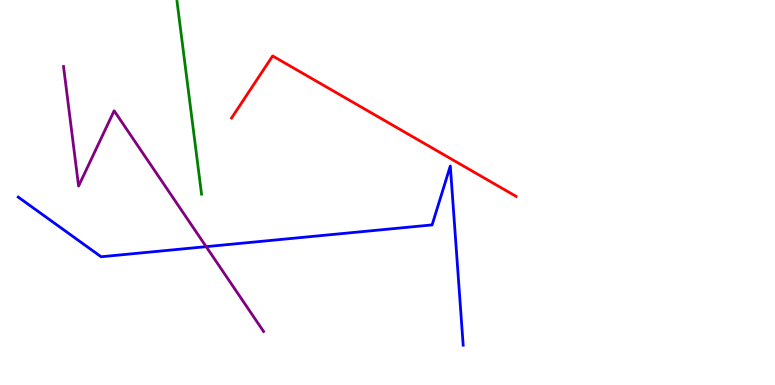[{'lines': ['blue', 'red'], 'intersections': []}, {'lines': ['green', 'red'], 'intersections': []}, {'lines': ['purple', 'red'], 'intersections': []}, {'lines': ['blue', 'green'], 'intersections': []}, {'lines': ['blue', 'purple'], 'intersections': [{'x': 2.66, 'y': 3.59}]}, {'lines': ['green', 'purple'], 'intersections': []}]